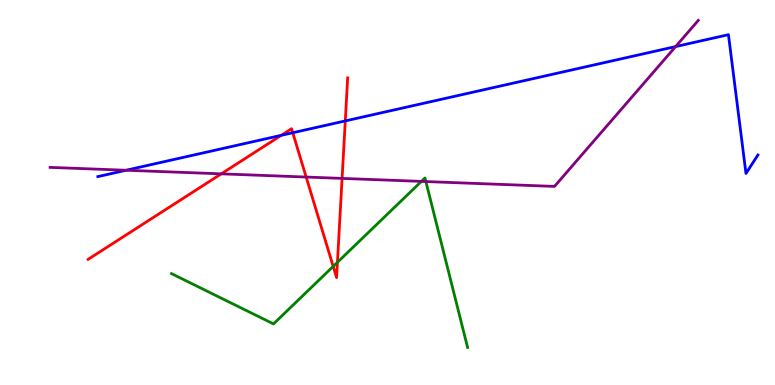[{'lines': ['blue', 'red'], 'intersections': [{'x': 3.63, 'y': 6.48}, {'x': 3.78, 'y': 6.55}, {'x': 4.46, 'y': 6.86}]}, {'lines': ['green', 'red'], 'intersections': [{'x': 4.3, 'y': 3.08}, {'x': 4.35, 'y': 3.19}]}, {'lines': ['purple', 'red'], 'intersections': [{'x': 2.86, 'y': 5.48}, {'x': 3.95, 'y': 5.4}, {'x': 4.41, 'y': 5.37}]}, {'lines': ['blue', 'green'], 'intersections': []}, {'lines': ['blue', 'purple'], 'intersections': [{'x': 1.63, 'y': 5.58}, {'x': 8.72, 'y': 8.79}]}, {'lines': ['green', 'purple'], 'intersections': [{'x': 5.44, 'y': 5.29}, {'x': 5.5, 'y': 5.28}]}]